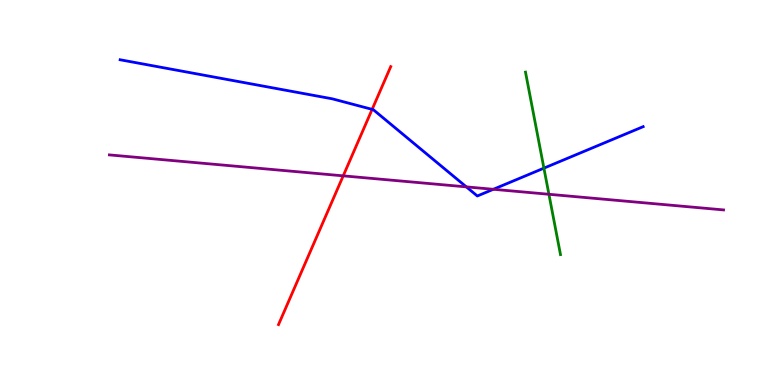[{'lines': ['blue', 'red'], 'intersections': [{'x': 4.8, 'y': 7.16}]}, {'lines': ['green', 'red'], 'intersections': []}, {'lines': ['purple', 'red'], 'intersections': [{'x': 4.43, 'y': 5.43}]}, {'lines': ['blue', 'green'], 'intersections': [{'x': 7.02, 'y': 5.63}]}, {'lines': ['blue', 'purple'], 'intersections': [{'x': 6.02, 'y': 5.15}, {'x': 6.37, 'y': 5.08}]}, {'lines': ['green', 'purple'], 'intersections': [{'x': 7.08, 'y': 4.95}]}]